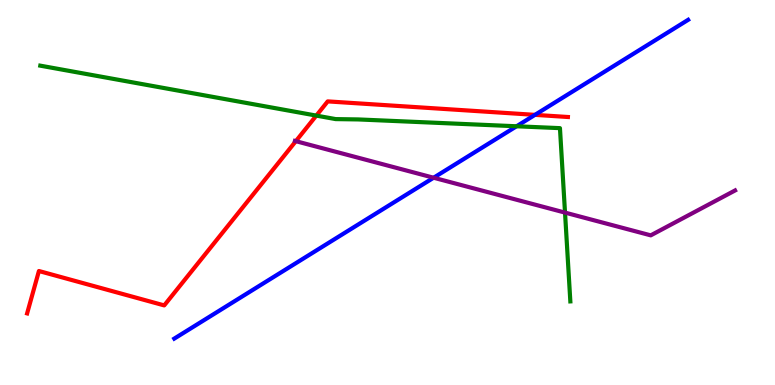[{'lines': ['blue', 'red'], 'intersections': [{'x': 6.9, 'y': 7.02}]}, {'lines': ['green', 'red'], 'intersections': [{'x': 4.08, 'y': 7.0}]}, {'lines': ['purple', 'red'], 'intersections': [{'x': 3.82, 'y': 6.33}]}, {'lines': ['blue', 'green'], 'intersections': [{'x': 6.67, 'y': 6.72}]}, {'lines': ['blue', 'purple'], 'intersections': [{'x': 5.59, 'y': 5.38}]}, {'lines': ['green', 'purple'], 'intersections': [{'x': 7.29, 'y': 4.48}]}]